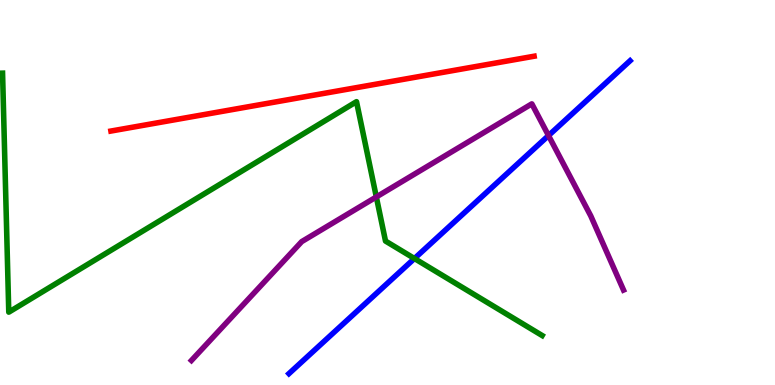[{'lines': ['blue', 'red'], 'intersections': []}, {'lines': ['green', 'red'], 'intersections': []}, {'lines': ['purple', 'red'], 'intersections': []}, {'lines': ['blue', 'green'], 'intersections': [{'x': 5.35, 'y': 3.29}]}, {'lines': ['blue', 'purple'], 'intersections': [{'x': 7.08, 'y': 6.48}]}, {'lines': ['green', 'purple'], 'intersections': [{'x': 4.86, 'y': 4.88}]}]